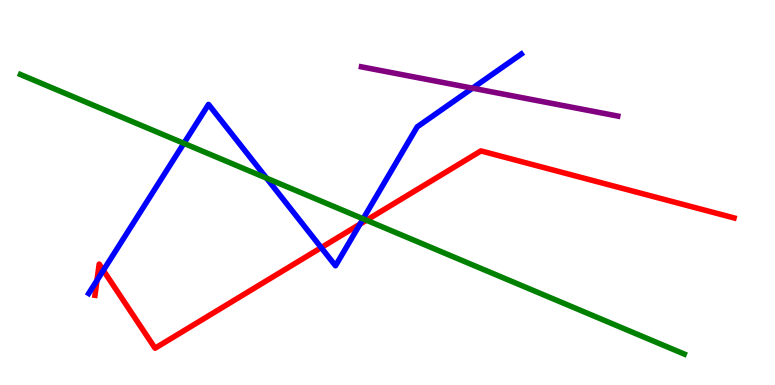[{'lines': ['blue', 'red'], 'intersections': [{'x': 1.25, 'y': 2.72}, {'x': 1.33, 'y': 2.98}, {'x': 4.14, 'y': 3.57}, {'x': 4.64, 'y': 4.18}]}, {'lines': ['green', 'red'], 'intersections': [{'x': 4.73, 'y': 4.28}]}, {'lines': ['purple', 'red'], 'intersections': []}, {'lines': ['blue', 'green'], 'intersections': [{'x': 2.37, 'y': 6.28}, {'x': 3.44, 'y': 5.37}, {'x': 4.69, 'y': 4.32}]}, {'lines': ['blue', 'purple'], 'intersections': [{'x': 6.1, 'y': 7.71}]}, {'lines': ['green', 'purple'], 'intersections': []}]